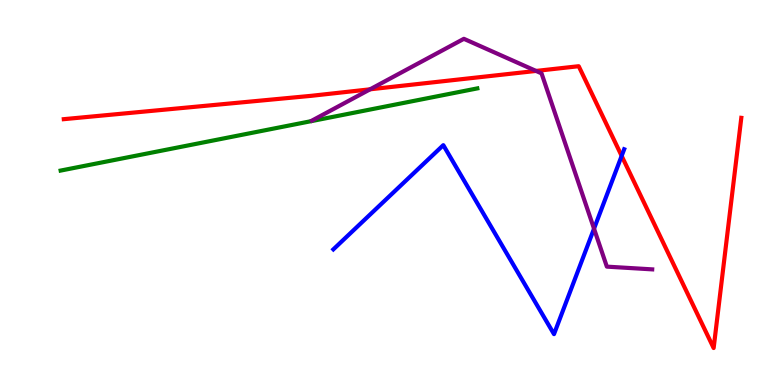[{'lines': ['blue', 'red'], 'intersections': [{'x': 8.02, 'y': 5.95}]}, {'lines': ['green', 'red'], 'intersections': []}, {'lines': ['purple', 'red'], 'intersections': [{'x': 4.78, 'y': 7.68}, {'x': 6.92, 'y': 8.16}]}, {'lines': ['blue', 'green'], 'intersections': []}, {'lines': ['blue', 'purple'], 'intersections': [{'x': 7.66, 'y': 4.06}]}, {'lines': ['green', 'purple'], 'intersections': []}]